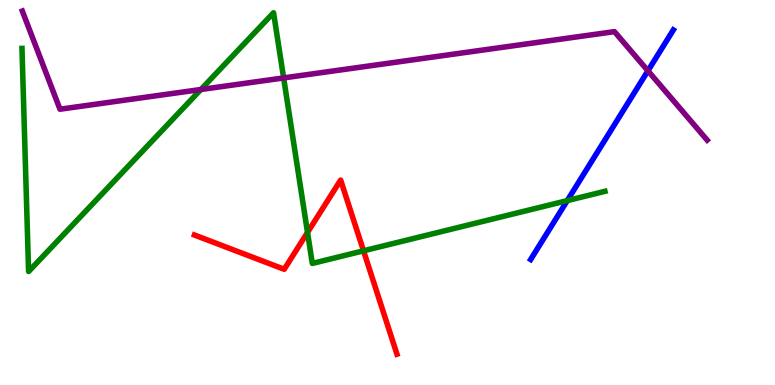[{'lines': ['blue', 'red'], 'intersections': []}, {'lines': ['green', 'red'], 'intersections': [{'x': 3.97, 'y': 3.96}, {'x': 4.69, 'y': 3.49}]}, {'lines': ['purple', 'red'], 'intersections': []}, {'lines': ['blue', 'green'], 'intersections': [{'x': 7.32, 'y': 4.79}]}, {'lines': ['blue', 'purple'], 'intersections': [{'x': 8.36, 'y': 8.16}]}, {'lines': ['green', 'purple'], 'intersections': [{'x': 2.59, 'y': 7.68}, {'x': 3.66, 'y': 7.98}]}]